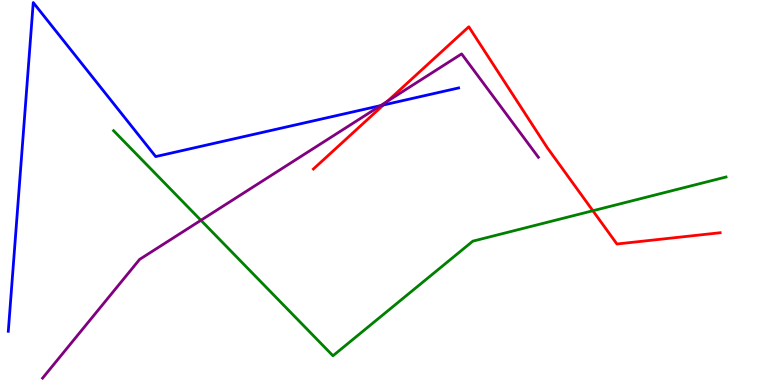[{'lines': ['blue', 'red'], 'intersections': [{'x': 4.95, 'y': 7.27}]}, {'lines': ['green', 'red'], 'intersections': [{'x': 7.65, 'y': 4.53}]}, {'lines': ['purple', 'red'], 'intersections': [{'x': 5.0, 'y': 7.37}]}, {'lines': ['blue', 'green'], 'intersections': []}, {'lines': ['blue', 'purple'], 'intersections': [{'x': 4.91, 'y': 7.26}]}, {'lines': ['green', 'purple'], 'intersections': [{'x': 2.59, 'y': 4.28}]}]